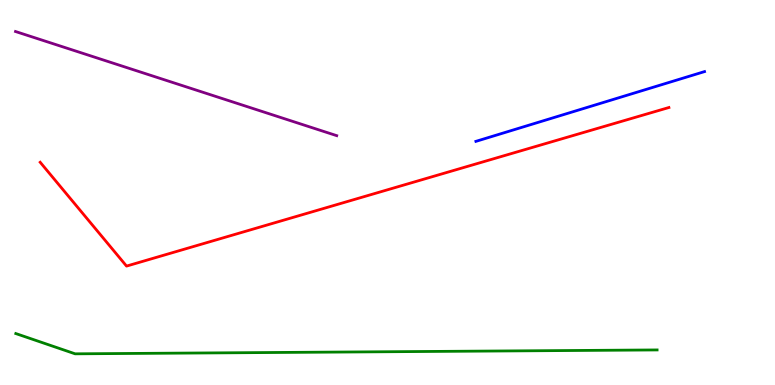[{'lines': ['blue', 'red'], 'intersections': []}, {'lines': ['green', 'red'], 'intersections': []}, {'lines': ['purple', 'red'], 'intersections': []}, {'lines': ['blue', 'green'], 'intersections': []}, {'lines': ['blue', 'purple'], 'intersections': []}, {'lines': ['green', 'purple'], 'intersections': []}]